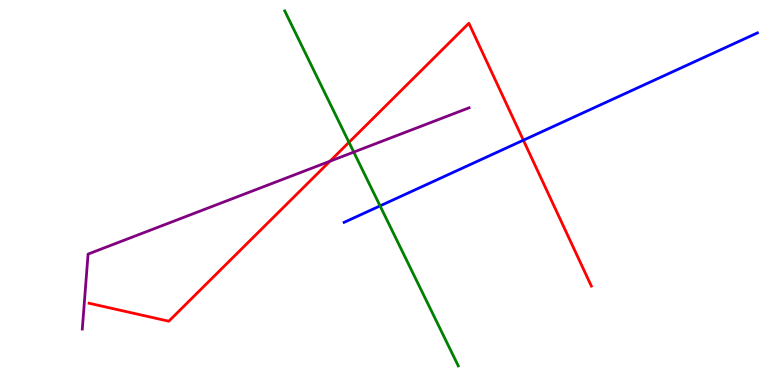[{'lines': ['blue', 'red'], 'intersections': [{'x': 6.75, 'y': 6.36}]}, {'lines': ['green', 'red'], 'intersections': [{'x': 4.5, 'y': 6.3}]}, {'lines': ['purple', 'red'], 'intersections': [{'x': 4.26, 'y': 5.81}]}, {'lines': ['blue', 'green'], 'intersections': [{'x': 4.9, 'y': 4.65}]}, {'lines': ['blue', 'purple'], 'intersections': []}, {'lines': ['green', 'purple'], 'intersections': [{'x': 4.56, 'y': 6.05}]}]